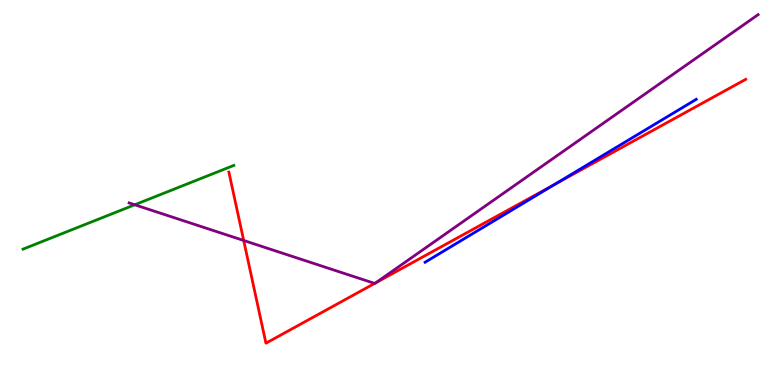[{'lines': ['blue', 'red'], 'intersections': [{'x': 7.15, 'y': 5.21}]}, {'lines': ['green', 'red'], 'intersections': []}, {'lines': ['purple', 'red'], 'intersections': [{'x': 3.14, 'y': 3.75}, {'x': 4.83, 'y': 2.64}, {'x': 4.85, 'y': 2.66}]}, {'lines': ['blue', 'green'], 'intersections': []}, {'lines': ['blue', 'purple'], 'intersections': []}, {'lines': ['green', 'purple'], 'intersections': [{'x': 1.74, 'y': 4.68}]}]